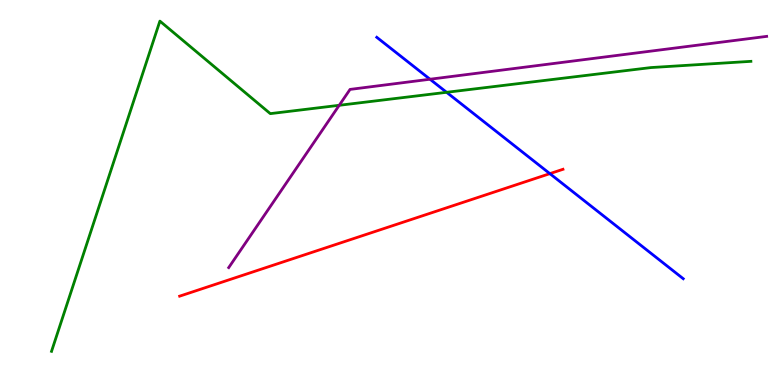[{'lines': ['blue', 'red'], 'intersections': [{'x': 7.09, 'y': 5.49}]}, {'lines': ['green', 'red'], 'intersections': []}, {'lines': ['purple', 'red'], 'intersections': []}, {'lines': ['blue', 'green'], 'intersections': [{'x': 5.76, 'y': 7.6}]}, {'lines': ['blue', 'purple'], 'intersections': [{'x': 5.55, 'y': 7.94}]}, {'lines': ['green', 'purple'], 'intersections': [{'x': 4.38, 'y': 7.27}]}]